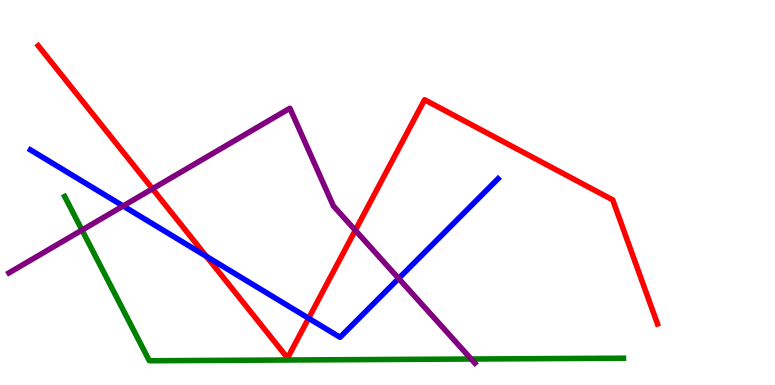[{'lines': ['blue', 'red'], 'intersections': [{'x': 2.66, 'y': 3.34}, {'x': 3.98, 'y': 1.73}]}, {'lines': ['green', 'red'], 'intersections': []}, {'lines': ['purple', 'red'], 'intersections': [{'x': 1.97, 'y': 5.1}, {'x': 4.58, 'y': 4.02}]}, {'lines': ['blue', 'green'], 'intersections': []}, {'lines': ['blue', 'purple'], 'intersections': [{'x': 1.59, 'y': 4.65}, {'x': 5.14, 'y': 2.77}]}, {'lines': ['green', 'purple'], 'intersections': [{'x': 1.06, 'y': 4.02}, {'x': 6.08, 'y': 0.675}]}]